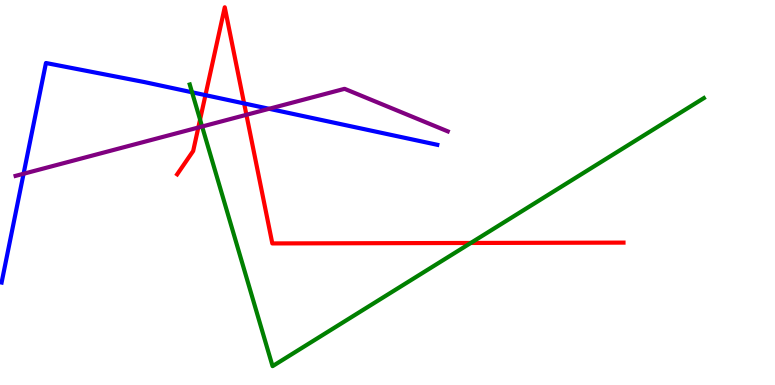[{'lines': ['blue', 'red'], 'intersections': [{'x': 2.65, 'y': 7.53}, {'x': 3.15, 'y': 7.31}]}, {'lines': ['green', 'red'], 'intersections': [{'x': 2.58, 'y': 6.89}, {'x': 6.07, 'y': 3.69}]}, {'lines': ['purple', 'red'], 'intersections': [{'x': 2.56, 'y': 6.69}, {'x': 3.18, 'y': 7.02}]}, {'lines': ['blue', 'green'], 'intersections': [{'x': 2.48, 'y': 7.6}]}, {'lines': ['blue', 'purple'], 'intersections': [{'x': 0.304, 'y': 5.49}, {'x': 3.47, 'y': 7.17}]}, {'lines': ['green', 'purple'], 'intersections': [{'x': 2.61, 'y': 6.71}]}]